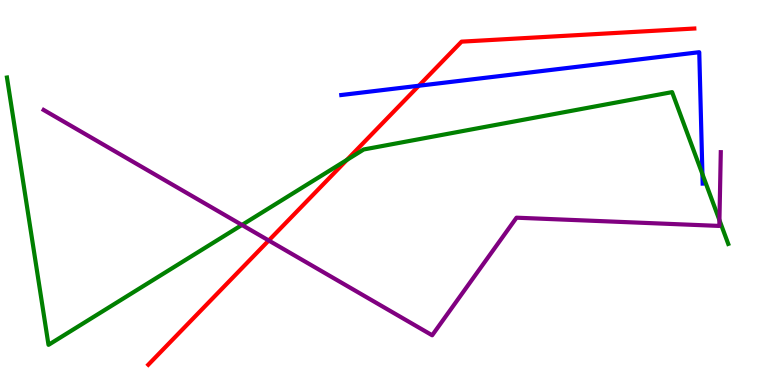[{'lines': ['blue', 'red'], 'intersections': [{'x': 5.4, 'y': 7.77}]}, {'lines': ['green', 'red'], 'intersections': [{'x': 4.48, 'y': 5.85}]}, {'lines': ['purple', 'red'], 'intersections': [{'x': 3.47, 'y': 3.75}]}, {'lines': ['blue', 'green'], 'intersections': [{'x': 9.06, 'y': 5.48}]}, {'lines': ['blue', 'purple'], 'intersections': []}, {'lines': ['green', 'purple'], 'intersections': [{'x': 3.12, 'y': 4.16}, {'x': 9.28, 'y': 4.28}]}]